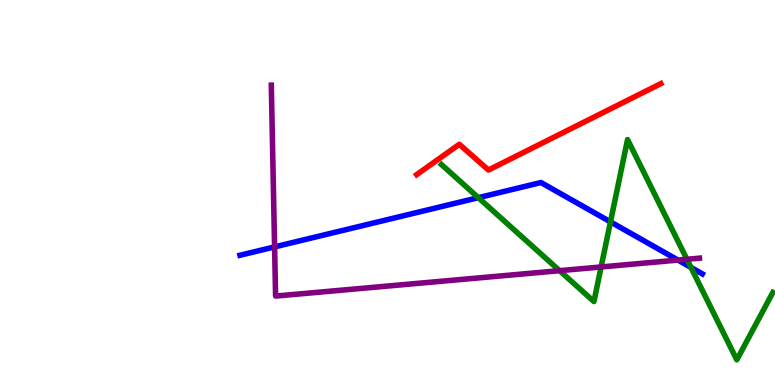[{'lines': ['blue', 'red'], 'intersections': []}, {'lines': ['green', 'red'], 'intersections': []}, {'lines': ['purple', 'red'], 'intersections': []}, {'lines': ['blue', 'green'], 'intersections': [{'x': 6.17, 'y': 4.87}, {'x': 7.88, 'y': 4.24}, {'x': 8.92, 'y': 3.05}]}, {'lines': ['blue', 'purple'], 'intersections': [{'x': 3.54, 'y': 3.59}, {'x': 8.75, 'y': 3.24}]}, {'lines': ['green', 'purple'], 'intersections': [{'x': 7.22, 'y': 2.97}, {'x': 7.76, 'y': 3.07}, {'x': 8.86, 'y': 3.27}]}]